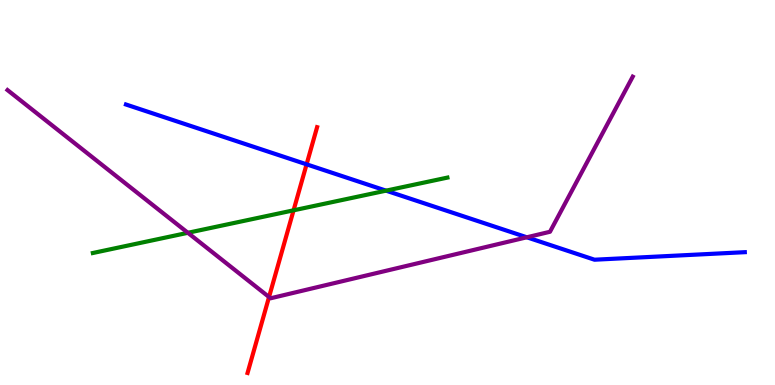[{'lines': ['blue', 'red'], 'intersections': [{'x': 3.96, 'y': 5.73}]}, {'lines': ['green', 'red'], 'intersections': [{'x': 3.79, 'y': 4.54}]}, {'lines': ['purple', 'red'], 'intersections': [{'x': 3.47, 'y': 2.29}]}, {'lines': ['blue', 'green'], 'intersections': [{'x': 4.98, 'y': 5.05}]}, {'lines': ['blue', 'purple'], 'intersections': [{'x': 6.8, 'y': 3.84}]}, {'lines': ['green', 'purple'], 'intersections': [{'x': 2.42, 'y': 3.95}]}]